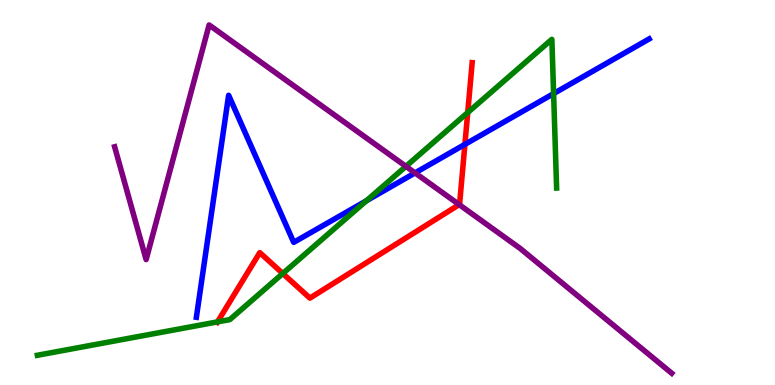[{'lines': ['blue', 'red'], 'intersections': [{'x': 6.0, 'y': 6.25}]}, {'lines': ['green', 'red'], 'intersections': [{'x': 2.81, 'y': 1.64}, {'x': 3.65, 'y': 2.9}, {'x': 6.04, 'y': 7.08}]}, {'lines': ['purple', 'red'], 'intersections': [{'x': 5.92, 'y': 4.69}]}, {'lines': ['blue', 'green'], 'intersections': [{'x': 4.73, 'y': 4.79}, {'x': 7.14, 'y': 7.57}]}, {'lines': ['blue', 'purple'], 'intersections': [{'x': 5.36, 'y': 5.51}]}, {'lines': ['green', 'purple'], 'intersections': [{'x': 5.24, 'y': 5.68}]}]